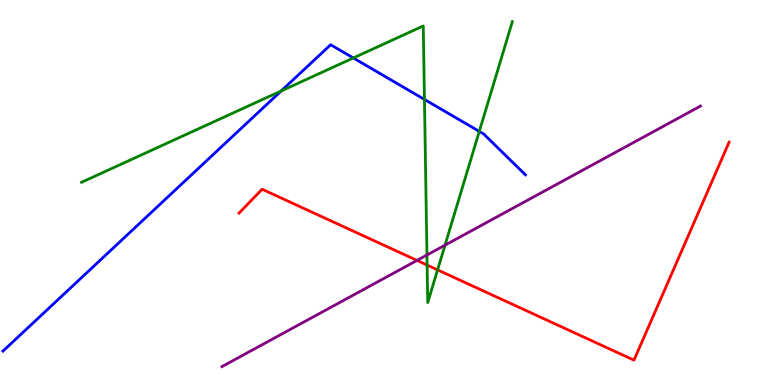[{'lines': ['blue', 'red'], 'intersections': []}, {'lines': ['green', 'red'], 'intersections': [{'x': 5.51, 'y': 3.11}, {'x': 5.65, 'y': 2.99}]}, {'lines': ['purple', 'red'], 'intersections': [{'x': 5.38, 'y': 3.24}]}, {'lines': ['blue', 'green'], 'intersections': [{'x': 3.63, 'y': 7.64}, {'x': 4.56, 'y': 8.49}, {'x': 5.48, 'y': 7.42}, {'x': 6.18, 'y': 6.59}]}, {'lines': ['blue', 'purple'], 'intersections': []}, {'lines': ['green', 'purple'], 'intersections': [{'x': 5.51, 'y': 3.38}, {'x': 5.74, 'y': 3.63}]}]